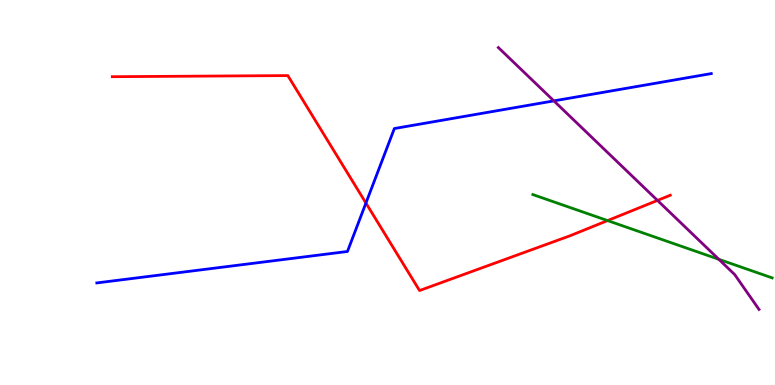[{'lines': ['blue', 'red'], 'intersections': [{'x': 4.72, 'y': 4.73}]}, {'lines': ['green', 'red'], 'intersections': [{'x': 7.84, 'y': 4.27}]}, {'lines': ['purple', 'red'], 'intersections': [{'x': 8.48, 'y': 4.79}]}, {'lines': ['blue', 'green'], 'intersections': []}, {'lines': ['blue', 'purple'], 'intersections': [{'x': 7.15, 'y': 7.38}]}, {'lines': ['green', 'purple'], 'intersections': [{'x': 9.27, 'y': 3.26}]}]